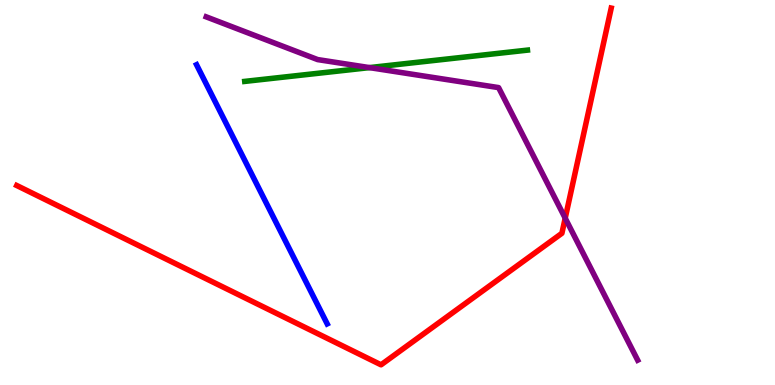[{'lines': ['blue', 'red'], 'intersections': []}, {'lines': ['green', 'red'], 'intersections': []}, {'lines': ['purple', 'red'], 'intersections': [{'x': 7.29, 'y': 4.33}]}, {'lines': ['blue', 'green'], 'intersections': []}, {'lines': ['blue', 'purple'], 'intersections': []}, {'lines': ['green', 'purple'], 'intersections': [{'x': 4.77, 'y': 8.24}]}]